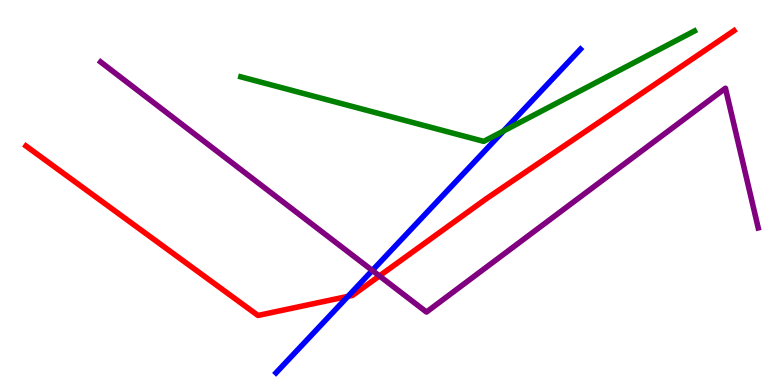[{'lines': ['blue', 'red'], 'intersections': [{'x': 4.49, 'y': 2.3}]}, {'lines': ['green', 'red'], 'intersections': []}, {'lines': ['purple', 'red'], 'intersections': [{'x': 4.9, 'y': 2.83}]}, {'lines': ['blue', 'green'], 'intersections': [{'x': 6.5, 'y': 6.6}]}, {'lines': ['blue', 'purple'], 'intersections': [{'x': 4.8, 'y': 2.97}]}, {'lines': ['green', 'purple'], 'intersections': []}]